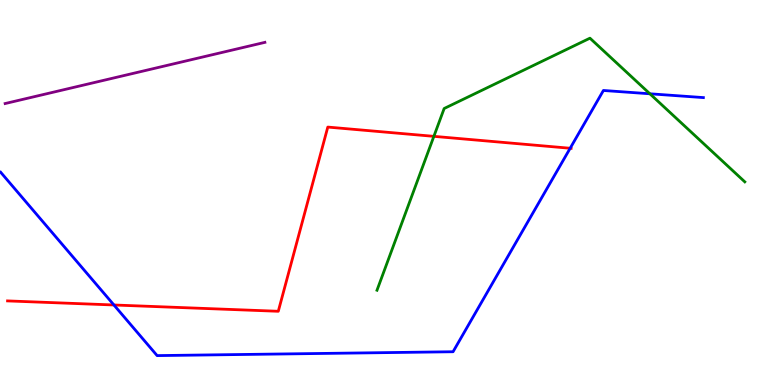[{'lines': ['blue', 'red'], 'intersections': [{'x': 1.47, 'y': 2.08}, {'x': 7.36, 'y': 6.15}]}, {'lines': ['green', 'red'], 'intersections': [{'x': 5.6, 'y': 6.46}]}, {'lines': ['purple', 'red'], 'intersections': []}, {'lines': ['blue', 'green'], 'intersections': [{'x': 8.39, 'y': 7.56}]}, {'lines': ['blue', 'purple'], 'intersections': []}, {'lines': ['green', 'purple'], 'intersections': []}]